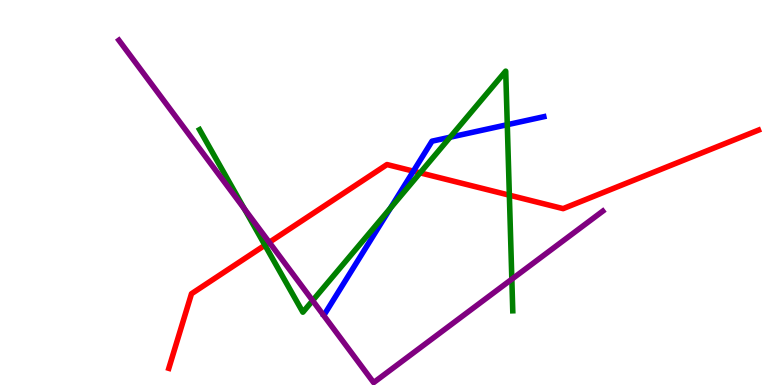[{'lines': ['blue', 'red'], 'intersections': [{'x': 5.33, 'y': 5.55}]}, {'lines': ['green', 'red'], 'intersections': [{'x': 3.42, 'y': 3.63}, {'x': 5.42, 'y': 5.51}, {'x': 6.57, 'y': 4.93}]}, {'lines': ['purple', 'red'], 'intersections': [{'x': 3.47, 'y': 3.71}]}, {'lines': ['blue', 'green'], 'intersections': [{'x': 5.04, 'y': 4.59}, {'x': 5.81, 'y': 6.44}, {'x': 6.55, 'y': 6.76}]}, {'lines': ['blue', 'purple'], 'intersections': []}, {'lines': ['green', 'purple'], 'intersections': [{'x': 3.15, 'y': 4.57}, {'x': 4.03, 'y': 2.19}, {'x': 6.6, 'y': 2.75}]}]